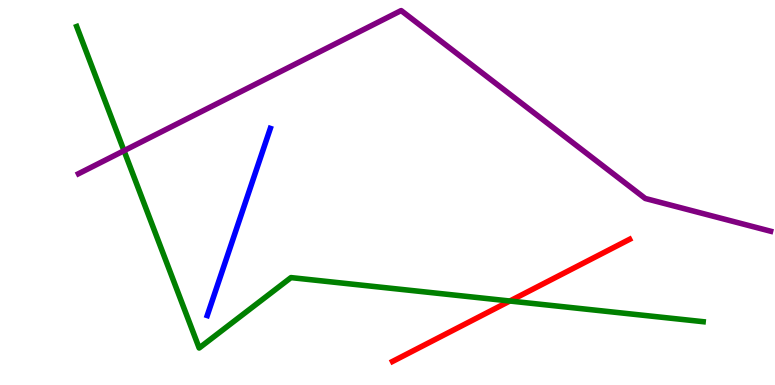[{'lines': ['blue', 'red'], 'intersections': []}, {'lines': ['green', 'red'], 'intersections': [{'x': 6.58, 'y': 2.18}]}, {'lines': ['purple', 'red'], 'intersections': []}, {'lines': ['blue', 'green'], 'intersections': []}, {'lines': ['blue', 'purple'], 'intersections': []}, {'lines': ['green', 'purple'], 'intersections': [{'x': 1.6, 'y': 6.09}]}]